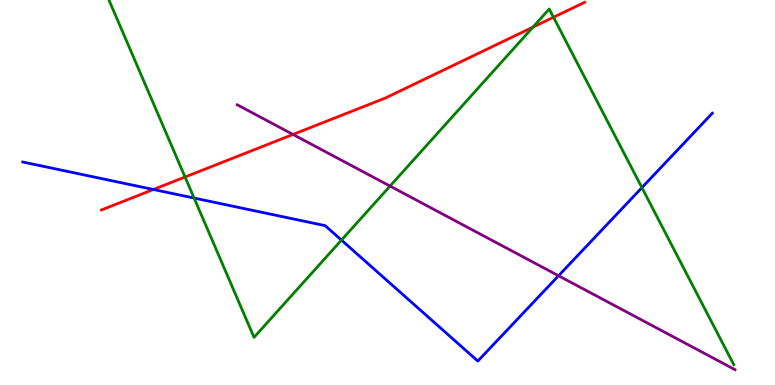[{'lines': ['blue', 'red'], 'intersections': [{'x': 1.98, 'y': 5.08}]}, {'lines': ['green', 'red'], 'intersections': [{'x': 2.39, 'y': 5.4}, {'x': 6.88, 'y': 9.3}, {'x': 7.14, 'y': 9.55}]}, {'lines': ['purple', 'red'], 'intersections': [{'x': 3.78, 'y': 6.51}]}, {'lines': ['blue', 'green'], 'intersections': [{'x': 2.5, 'y': 4.86}, {'x': 4.41, 'y': 3.76}, {'x': 8.28, 'y': 5.13}]}, {'lines': ['blue', 'purple'], 'intersections': [{'x': 7.21, 'y': 2.84}]}, {'lines': ['green', 'purple'], 'intersections': [{'x': 5.03, 'y': 5.17}]}]